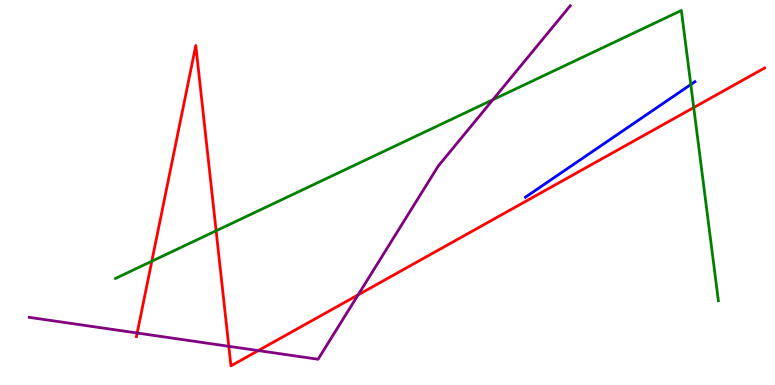[{'lines': ['blue', 'red'], 'intersections': []}, {'lines': ['green', 'red'], 'intersections': [{'x': 1.96, 'y': 3.21}, {'x': 2.79, 'y': 4.01}, {'x': 8.95, 'y': 7.21}]}, {'lines': ['purple', 'red'], 'intersections': [{'x': 1.77, 'y': 1.35}, {'x': 2.95, 'y': 1.01}, {'x': 3.33, 'y': 0.894}, {'x': 4.62, 'y': 2.34}]}, {'lines': ['blue', 'green'], 'intersections': [{'x': 8.91, 'y': 7.8}]}, {'lines': ['blue', 'purple'], 'intersections': []}, {'lines': ['green', 'purple'], 'intersections': [{'x': 6.36, 'y': 7.41}]}]